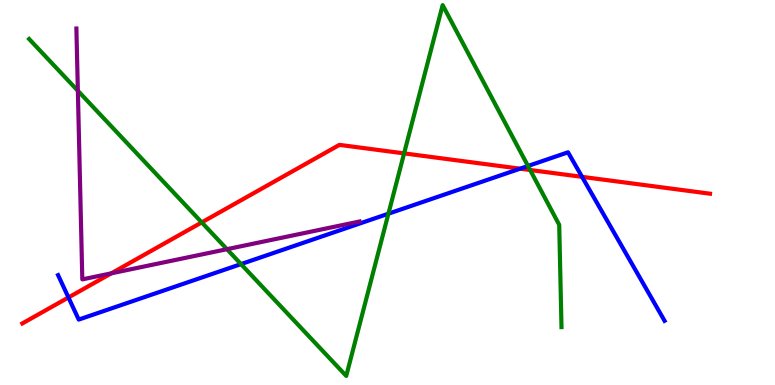[{'lines': ['blue', 'red'], 'intersections': [{'x': 0.883, 'y': 2.27}, {'x': 6.71, 'y': 5.62}, {'x': 7.51, 'y': 5.41}]}, {'lines': ['green', 'red'], 'intersections': [{'x': 2.6, 'y': 4.22}, {'x': 5.21, 'y': 6.02}, {'x': 6.84, 'y': 5.58}]}, {'lines': ['purple', 'red'], 'intersections': [{'x': 1.44, 'y': 2.9}]}, {'lines': ['blue', 'green'], 'intersections': [{'x': 3.11, 'y': 3.14}, {'x': 5.01, 'y': 4.45}, {'x': 6.81, 'y': 5.69}]}, {'lines': ['blue', 'purple'], 'intersections': []}, {'lines': ['green', 'purple'], 'intersections': [{'x': 1.0, 'y': 7.64}, {'x': 2.93, 'y': 3.53}]}]